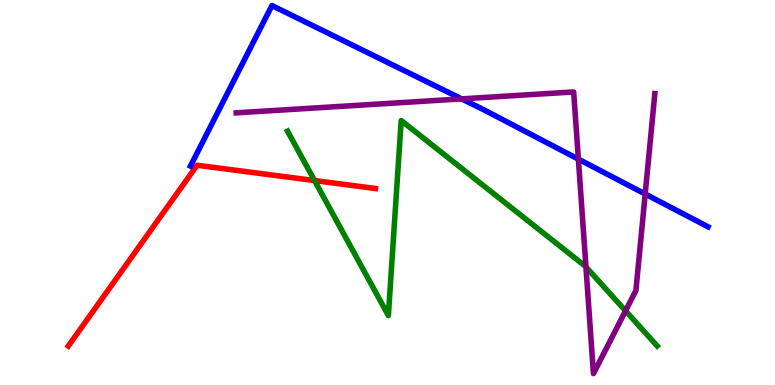[{'lines': ['blue', 'red'], 'intersections': []}, {'lines': ['green', 'red'], 'intersections': [{'x': 4.06, 'y': 5.31}]}, {'lines': ['purple', 'red'], 'intersections': []}, {'lines': ['blue', 'green'], 'intersections': []}, {'lines': ['blue', 'purple'], 'intersections': [{'x': 5.96, 'y': 7.43}, {'x': 7.46, 'y': 5.87}, {'x': 8.33, 'y': 4.96}]}, {'lines': ['green', 'purple'], 'intersections': [{'x': 7.56, 'y': 3.07}, {'x': 8.07, 'y': 1.93}]}]